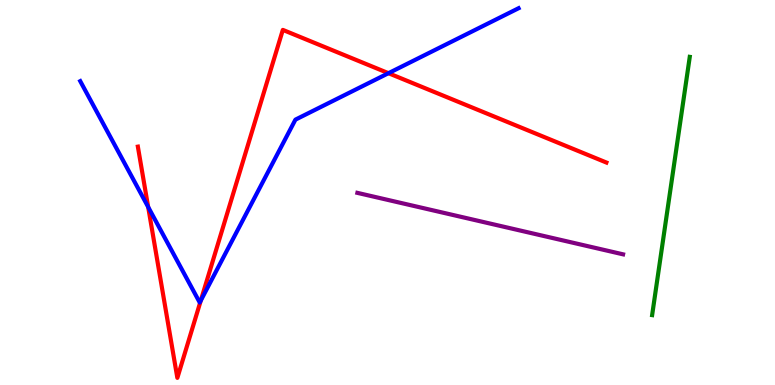[{'lines': ['blue', 'red'], 'intersections': [{'x': 1.91, 'y': 4.62}, {'x': 2.59, 'y': 2.19}, {'x': 5.01, 'y': 8.1}]}, {'lines': ['green', 'red'], 'intersections': []}, {'lines': ['purple', 'red'], 'intersections': []}, {'lines': ['blue', 'green'], 'intersections': []}, {'lines': ['blue', 'purple'], 'intersections': []}, {'lines': ['green', 'purple'], 'intersections': []}]